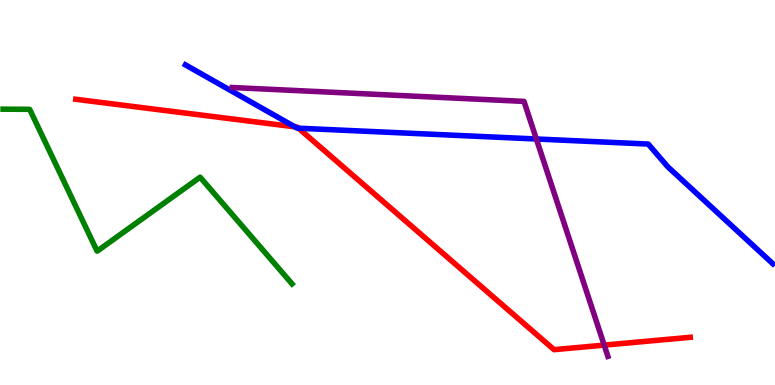[{'lines': ['blue', 'red'], 'intersections': [{'x': 3.8, 'y': 6.71}, {'x': 3.85, 'y': 6.67}]}, {'lines': ['green', 'red'], 'intersections': []}, {'lines': ['purple', 'red'], 'intersections': [{'x': 7.8, 'y': 1.04}]}, {'lines': ['blue', 'green'], 'intersections': []}, {'lines': ['blue', 'purple'], 'intersections': [{'x': 6.92, 'y': 6.39}]}, {'lines': ['green', 'purple'], 'intersections': []}]